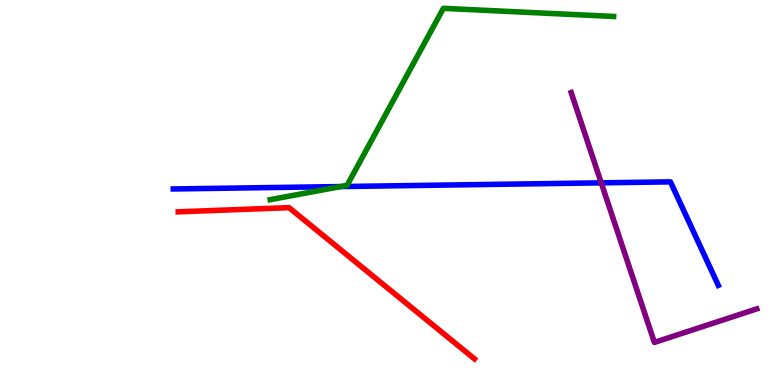[{'lines': ['blue', 'red'], 'intersections': []}, {'lines': ['green', 'red'], 'intersections': []}, {'lines': ['purple', 'red'], 'intersections': []}, {'lines': ['blue', 'green'], 'intersections': [{'x': 4.4, 'y': 5.15}]}, {'lines': ['blue', 'purple'], 'intersections': [{'x': 7.76, 'y': 5.25}]}, {'lines': ['green', 'purple'], 'intersections': []}]